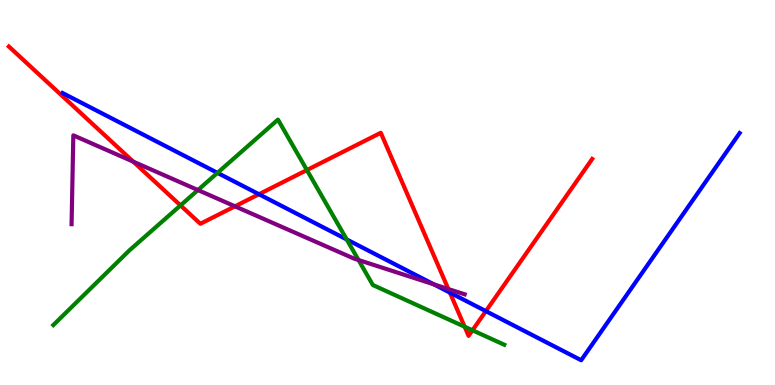[{'lines': ['blue', 'red'], 'intersections': [{'x': 3.34, 'y': 4.95}, {'x': 5.8, 'y': 2.4}, {'x': 6.27, 'y': 1.92}]}, {'lines': ['green', 'red'], 'intersections': [{'x': 2.33, 'y': 4.66}, {'x': 3.96, 'y': 5.58}, {'x': 6.0, 'y': 1.51}, {'x': 6.1, 'y': 1.42}]}, {'lines': ['purple', 'red'], 'intersections': [{'x': 1.72, 'y': 5.8}, {'x': 3.03, 'y': 4.64}, {'x': 5.79, 'y': 2.49}]}, {'lines': ['blue', 'green'], 'intersections': [{'x': 2.81, 'y': 5.51}, {'x': 4.47, 'y': 3.78}]}, {'lines': ['blue', 'purple'], 'intersections': [{'x': 5.6, 'y': 2.61}]}, {'lines': ['green', 'purple'], 'intersections': [{'x': 2.55, 'y': 5.06}, {'x': 4.63, 'y': 3.25}]}]